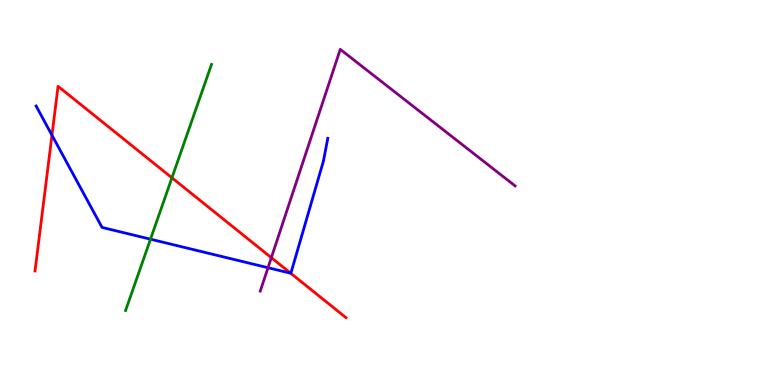[{'lines': ['blue', 'red'], 'intersections': [{'x': 0.671, 'y': 6.49}, {'x': 3.75, 'y': 2.9}]}, {'lines': ['green', 'red'], 'intersections': [{'x': 2.22, 'y': 5.38}]}, {'lines': ['purple', 'red'], 'intersections': [{'x': 3.5, 'y': 3.31}]}, {'lines': ['blue', 'green'], 'intersections': [{'x': 1.94, 'y': 3.79}]}, {'lines': ['blue', 'purple'], 'intersections': [{'x': 3.46, 'y': 3.05}]}, {'lines': ['green', 'purple'], 'intersections': []}]